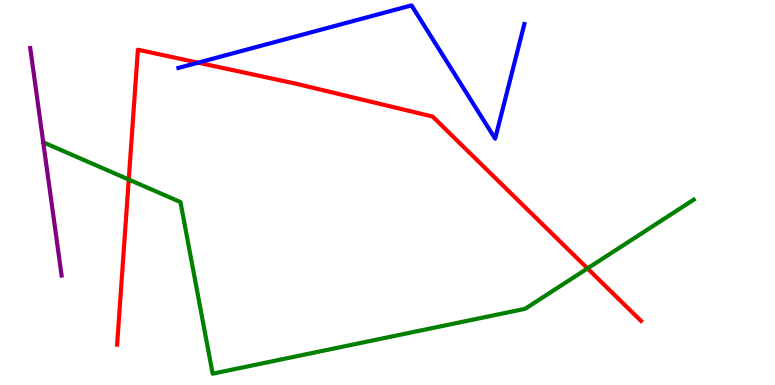[{'lines': ['blue', 'red'], 'intersections': [{'x': 2.56, 'y': 8.37}]}, {'lines': ['green', 'red'], 'intersections': [{'x': 1.66, 'y': 5.34}, {'x': 7.58, 'y': 3.03}]}, {'lines': ['purple', 'red'], 'intersections': []}, {'lines': ['blue', 'green'], 'intersections': []}, {'lines': ['blue', 'purple'], 'intersections': []}, {'lines': ['green', 'purple'], 'intersections': []}]